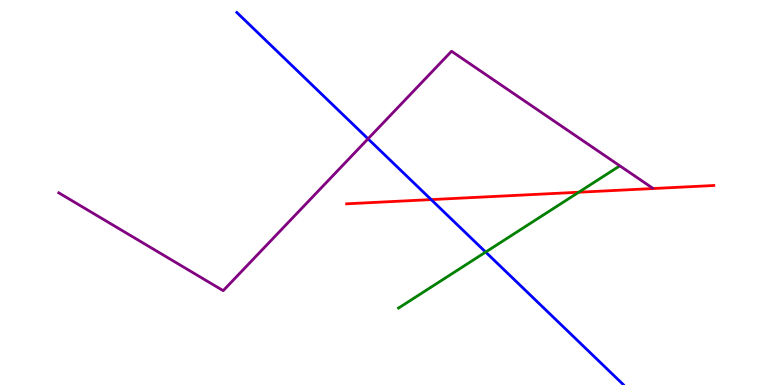[{'lines': ['blue', 'red'], 'intersections': [{'x': 5.56, 'y': 4.82}]}, {'lines': ['green', 'red'], 'intersections': [{'x': 7.47, 'y': 5.01}]}, {'lines': ['purple', 'red'], 'intersections': []}, {'lines': ['blue', 'green'], 'intersections': [{'x': 6.27, 'y': 3.45}]}, {'lines': ['blue', 'purple'], 'intersections': [{'x': 4.75, 'y': 6.39}]}, {'lines': ['green', 'purple'], 'intersections': []}]